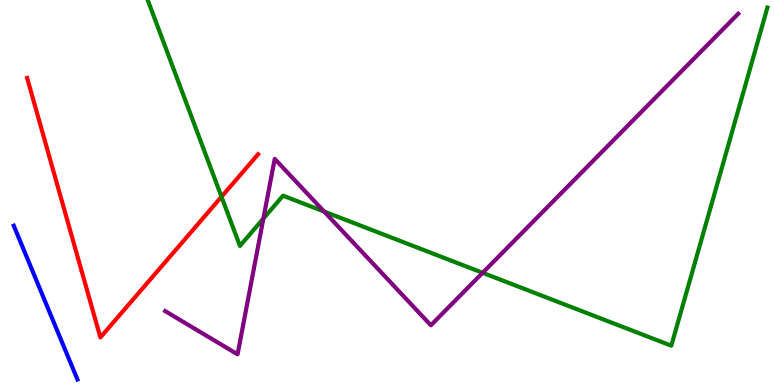[{'lines': ['blue', 'red'], 'intersections': []}, {'lines': ['green', 'red'], 'intersections': [{'x': 2.86, 'y': 4.89}]}, {'lines': ['purple', 'red'], 'intersections': []}, {'lines': ['blue', 'green'], 'intersections': []}, {'lines': ['blue', 'purple'], 'intersections': []}, {'lines': ['green', 'purple'], 'intersections': [{'x': 3.4, 'y': 4.32}, {'x': 4.18, 'y': 4.5}, {'x': 6.23, 'y': 2.91}]}]